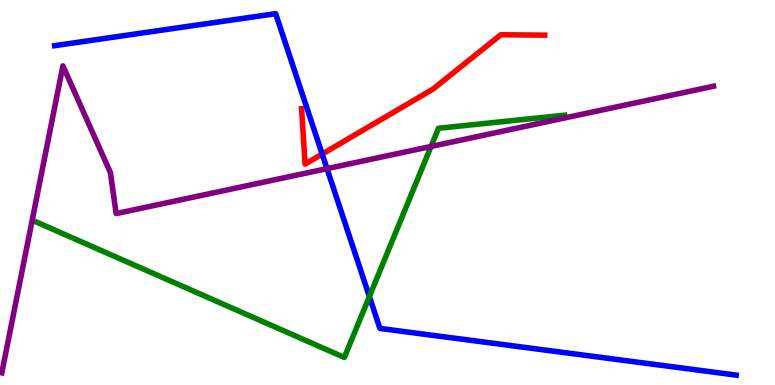[{'lines': ['blue', 'red'], 'intersections': [{'x': 4.16, 'y': 6.0}]}, {'lines': ['green', 'red'], 'intersections': []}, {'lines': ['purple', 'red'], 'intersections': []}, {'lines': ['blue', 'green'], 'intersections': [{'x': 4.77, 'y': 2.3}]}, {'lines': ['blue', 'purple'], 'intersections': [{'x': 4.22, 'y': 5.62}]}, {'lines': ['green', 'purple'], 'intersections': [{'x': 5.56, 'y': 6.2}]}]